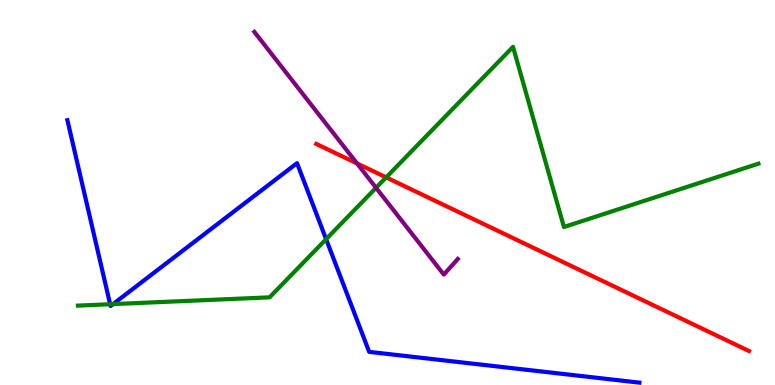[{'lines': ['blue', 'red'], 'intersections': []}, {'lines': ['green', 'red'], 'intersections': [{'x': 4.98, 'y': 5.39}]}, {'lines': ['purple', 'red'], 'intersections': [{'x': 4.61, 'y': 5.75}]}, {'lines': ['blue', 'green'], 'intersections': [{'x': 1.42, 'y': 2.1}, {'x': 1.46, 'y': 2.1}, {'x': 4.21, 'y': 3.79}]}, {'lines': ['blue', 'purple'], 'intersections': []}, {'lines': ['green', 'purple'], 'intersections': [{'x': 4.85, 'y': 5.12}]}]